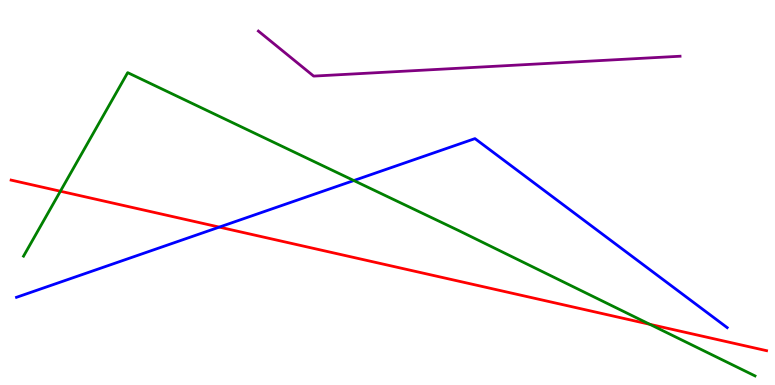[{'lines': ['blue', 'red'], 'intersections': [{'x': 2.83, 'y': 4.1}]}, {'lines': ['green', 'red'], 'intersections': [{'x': 0.779, 'y': 5.03}, {'x': 8.38, 'y': 1.58}]}, {'lines': ['purple', 'red'], 'intersections': []}, {'lines': ['blue', 'green'], 'intersections': [{'x': 4.57, 'y': 5.31}]}, {'lines': ['blue', 'purple'], 'intersections': []}, {'lines': ['green', 'purple'], 'intersections': []}]